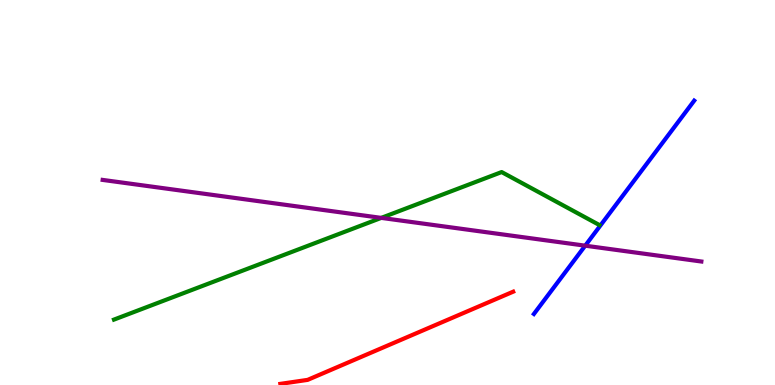[{'lines': ['blue', 'red'], 'intersections': []}, {'lines': ['green', 'red'], 'intersections': []}, {'lines': ['purple', 'red'], 'intersections': []}, {'lines': ['blue', 'green'], 'intersections': []}, {'lines': ['blue', 'purple'], 'intersections': [{'x': 7.55, 'y': 3.62}]}, {'lines': ['green', 'purple'], 'intersections': [{'x': 4.92, 'y': 4.34}]}]